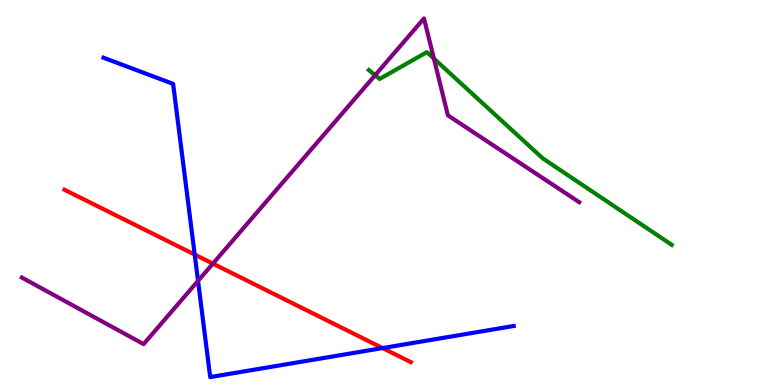[{'lines': ['blue', 'red'], 'intersections': [{'x': 2.51, 'y': 3.39}, {'x': 4.94, 'y': 0.959}]}, {'lines': ['green', 'red'], 'intersections': []}, {'lines': ['purple', 'red'], 'intersections': [{'x': 2.75, 'y': 3.15}]}, {'lines': ['blue', 'green'], 'intersections': []}, {'lines': ['blue', 'purple'], 'intersections': [{'x': 2.56, 'y': 2.7}]}, {'lines': ['green', 'purple'], 'intersections': [{'x': 4.84, 'y': 8.05}, {'x': 5.6, 'y': 8.48}]}]